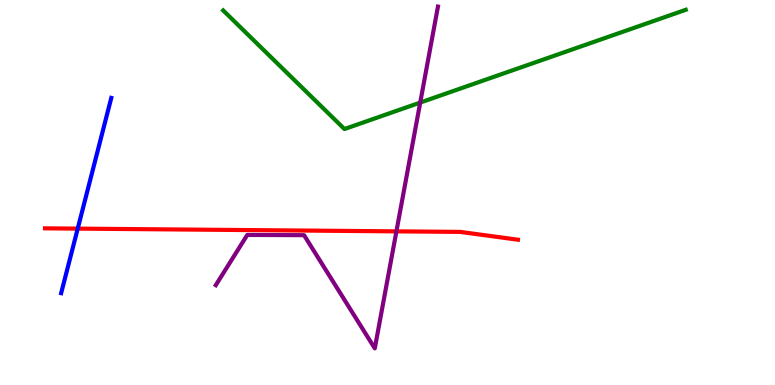[{'lines': ['blue', 'red'], 'intersections': [{'x': 1.0, 'y': 4.06}]}, {'lines': ['green', 'red'], 'intersections': []}, {'lines': ['purple', 'red'], 'intersections': [{'x': 5.12, 'y': 3.99}]}, {'lines': ['blue', 'green'], 'intersections': []}, {'lines': ['blue', 'purple'], 'intersections': []}, {'lines': ['green', 'purple'], 'intersections': [{'x': 5.42, 'y': 7.34}]}]